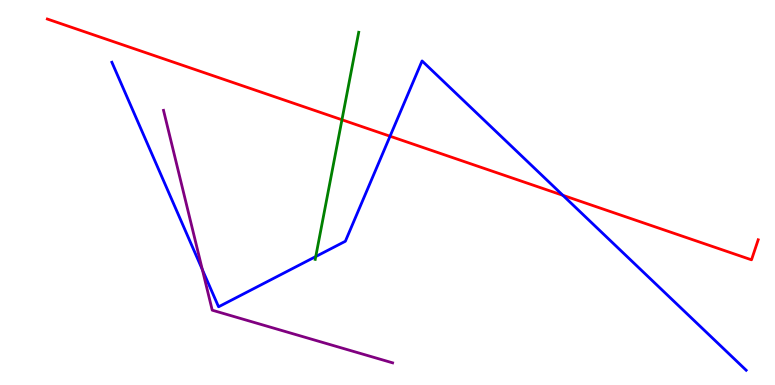[{'lines': ['blue', 'red'], 'intersections': [{'x': 5.03, 'y': 6.46}, {'x': 7.26, 'y': 4.93}]}, {'lines': ['green', 'red'], 'intersections': [{'x': 4.41, 'y': 6.89}]}, {'lines': ['purple', 'red'], 'intersections': []}, {'lines': ['blue', 'green'], 'intersections': [{'x': 4.07, 'y': 3.34}]}, {'lines': ['blue', 'purple'], 'intersections': [{'x': 2.61, 'y': 3.0}]}, {'lines': ['green', 'purple'], 'intersections': []}]